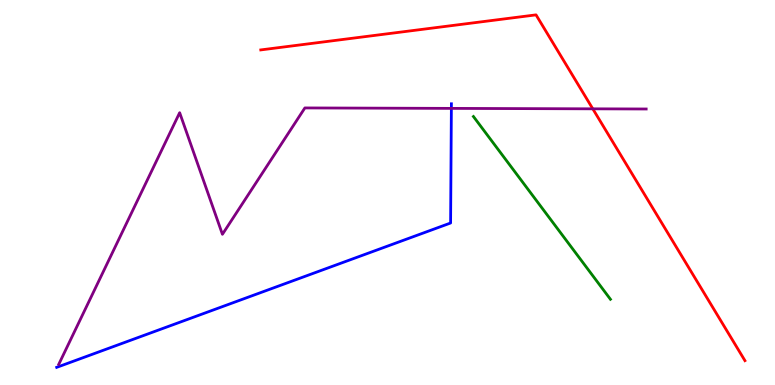[{'lines': ['blue', 'red'], 'intersections': []}, {'lines': ['green', 'red'], 'intersections': []}, {'lines': ['purple', 'red'], 'intersections': [{'x': 7.65, 'y': 7.17}]}, {'lines': ['blue', 'green'], 'intersections': []}, {'lines': ['blue', 'purple'], 'intersections': [{'x': 5.82, 'y': 7.18}]}, {'lines': ['green', 'purple'], 'intersections': []}]